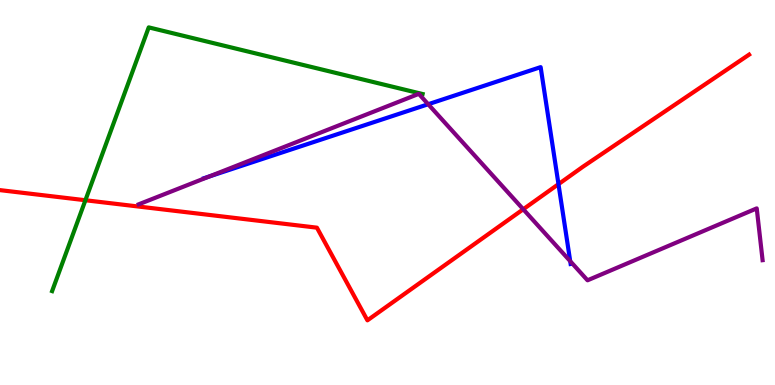[{'lines': ['blue', 'red'], 'intersections': [{'x': 7.21, 'y': 5.22}]}, {'lines': ['green', 'red'], 'intersections': [{'x': 1.1, 'y': 4.8}]}, {'lines': ['purple', 'red'], 'intersections': [{'x': 6.75, 'y': 4.56}]}, {'lines': ['blue', 'green'], 'intersections': []}, {'lines': ['blue', 'purple'], 'intersections': [{'x': 2.7, 'y': 5.42}, {'x': 5.53, 'y': 7.29}, {'x': 7.36, 'y': 3.22}]}, {'lines': ['green', 'purple'], 'intersections': []}]